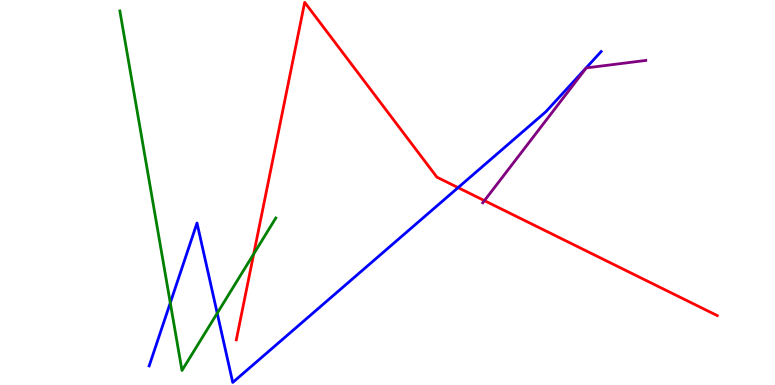[{'lines': ['blue', 'red'], 'intersections': [{'x': 5.91, 'y': 5.13}]}, {'lines': ['green', 'red'], 'intersections': [{'x': 3.27, 'y': 3.41}]}, {'lines': ['purple', 'red'], 'intersections': [{'x': 6.25, 'y': 4.79}]}, {'lines': ['blue', 'green'], 'intersections': [{'x': 2.2, 'y': 2.13}, {'x': 2.8, 'y': 1.86}]}, {'lines': ['blue', 'purple'], 'intersections': []}, {'lines': ['green', 'purple'], 'intersections': []}]